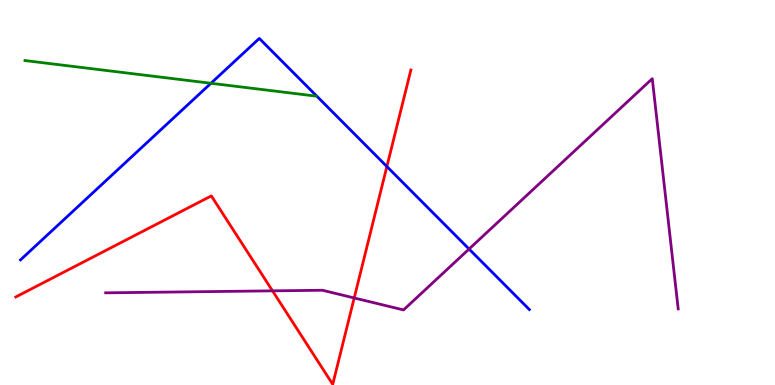[{'lines': ['blue', 'red'], 'intersections': [{'x': 4.99, 'y': 5.67}]}, {'lines': ['green', 'red'], 'intersections': []}, {'lines': ['purple', 'red'], 'intersections': [{'x': 3.52, 'y': 2.45}, {'x': 4.57, 'y': 2.26}]}, {'lines': ['blue', 'green'], 'intersections': [{'x': 2.72, 'y': 7.84}]}, {'lines': ['blue', 'purple'], 'intersections': [{'x': 6.05, 'y': 3.53}]}, {'lines': ['green', 'purple'], 'intersections': []}]